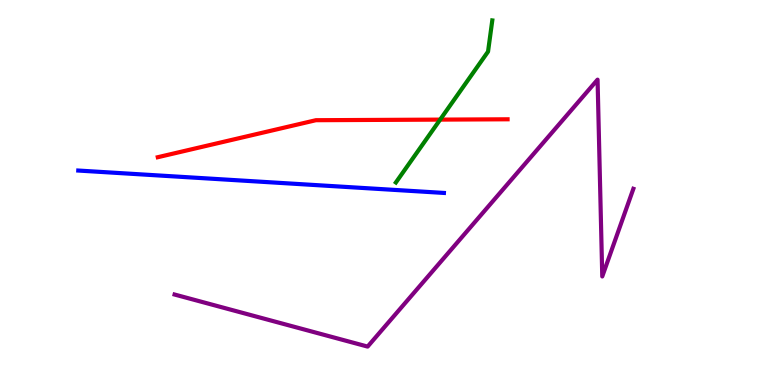[{'lines': ['blue', 'red'], 'intersections': []}, {'lines': ['green', 'red'], 'intersections': [{'x': 5.68, 'y': 6.89}]}, {'lines': ['purple', 'red'], 'intersections': []}, {'lines': ['blue', 'green'], 'intersections': []}, {'lines': ['blue', 'purple'], 'intersections': []}, {'lines': ['green', 'purple'], 'intersections': []}]